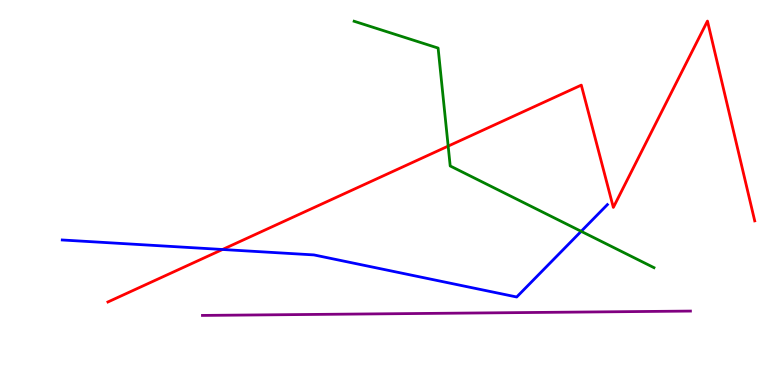[{'lines': ['blue', 'red'], 'intersections': [{'x': 2.87, 'y': 3.52}]}, {'lines': ['green', 'red'], 'intersections': [{'x': 5.78, 'y': 6.2}]}, {'lines': ['purple', 'red'], 'intersections': []}, {'lines': ['blue', 'green'], 'intersections': [{'x': 7.5, 'y': 3.99}]}, {'lines': ['blue', 'purple'], 'intersections': []}, {'lines': ['green', 'purple'], 'intersections': []}]